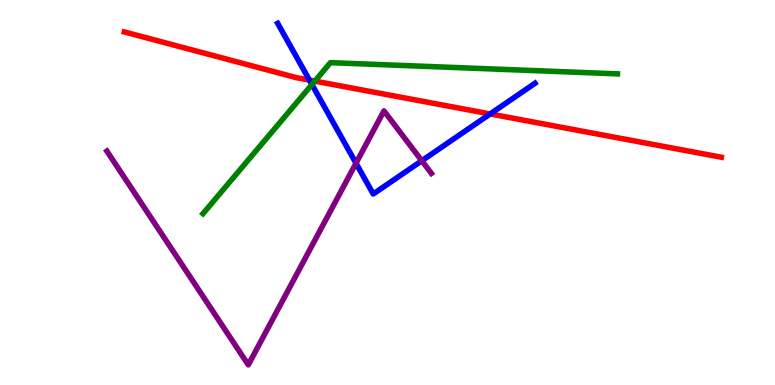[{'lines': ['blue', 'red'], 'intersections': [{'x': 3.99, 'y': 7.92}, {'x': 6.32, 'y': 7.04}]}, {'lines': ['green', 'red'], 'intersections': [{'x': 4.06, 'y': 7.89}]}, {'lines': ['purple', 'red'], 'intersections': []}, {'lines': ['blue', 'green'], 'intersections': [{'x': 4.03, 'y': 7.8}]}, {'lines': ['blue', 'purple'], 'intersections': [{'x': 4.59, 'y': 5.76}, {'x': 5.44, 'y': 5.82}]}, {'lines': ['green', 'purple'], 'intersections': []}]